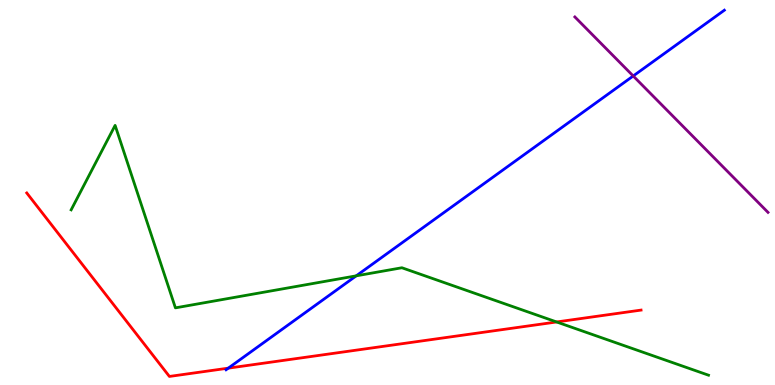[{'lines': ['blue', 'red'], 'intersections': [{'x': 2.95, 'y': 0.438}]}, {'lines': ['green', 'red'], 'intersections': [{'x': 7.18, 'y': 1.64}]}, {'lines': ['purple', 'red'], 'intersections': []}, {'lines': ['blue', 'green'], 'intersections': [{'x': 4.6, 'y': 2.84}]}, {'lines': ['blue', 'purple'], 'intersections': [{'x': 8.17, 'y': 8.03}]}, {'lines': ['green', 'purple'], 'intersections': []}]